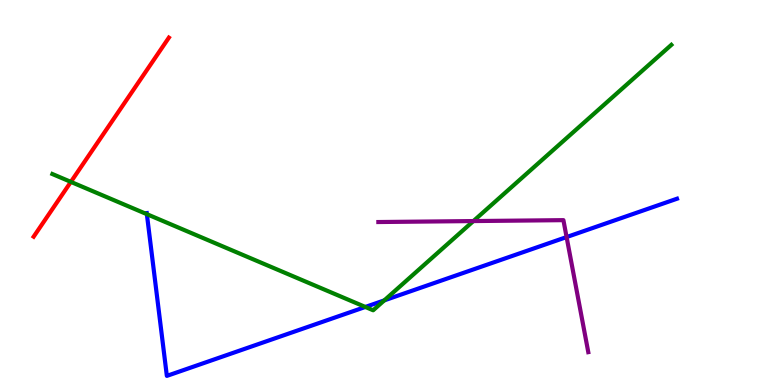[{'lines': ['blue', 'red'], 'intersections': []}, {'lines': ['green', 'red'], 'intersections': [{'x': 0.915, 'y': 5.28}]}, {'lines': ['purple', 'red'], 'intersections': []}, {'lines': ['blue', 'green'], 'intersections': [{'x': 1.9, 'y': 4.44}, {'x': 4.71, 'y': 2.03}, {'x': 4.96, 'y': 2.2}]}, {'lines': ['blue', 'purple'], 'intersections': [{'x': 7.31, 'y': 3.84}]}, {'lines': ['green', 'purple'], 'intersections': [{'x': 6.11, 'y': 4.26}]}]